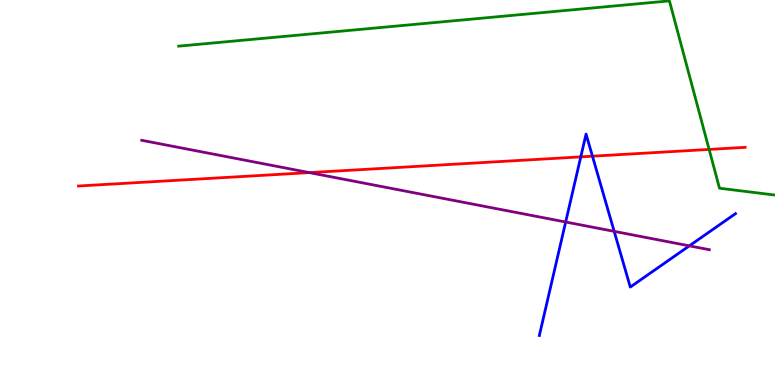[{'lines': ['blue', 'red'], 'intersections': [{'x': 7.49, 'y': 5.93}, {'x': 7.64, 'y': 5.94}]}, {'lines': ['green', 'red'], 'intersections': [{'x': 9.15, 'y': 6.12}]}, {'lines': ['purple', 'red'], 'intersections': [{'x': 3.99, 'y': 5.52}]}, {'lines': ['blue', 'green'], 'intersections': []}, {'lines': ['blue', 'purple'], 'intersections': [{'x': 7.3, 'y': 4.23}, {'x': 7.92, 'y': 3.99}, {'x': 8.89, 'y': 3.61}]}, {'lines': ['green', 'purple'], 'intersections': []}]